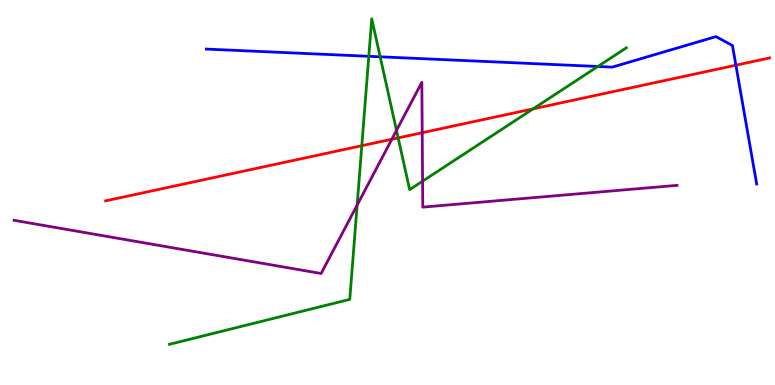[{'lines': ['blue', 'red'], 'intersections': [{'x': 9.5, 'y': 8.31}]}, {'lines': ['green', 'red'], 'intersections': [{'x': 4.67, 'y': 6.22}, {'x': 5.14, 'y': 6.42}, {'x': 6.88, 'y': 7.17}]}, {'lines': ['purple', 'red'], 'intersections': [{'x': 5.06, 'y': 6.38}, {'x': 5.45, 'y': 6.55}]}, {'lines': ['blue', 'green'], 'intersections': [{'x': 4.76, 'y': 8.54}, {'x': 4.91, 'y': 8.52}, {'x': 7.71, 'y': 8.27}]}, {'lines': ['blue', 'purple'], 'intersections': []}, {'lines': ['green', 'purple'], 'intersections': [{'x': 4.61, 'y': 4.67}, {'x': 5.12, 'y': 6.61}, {'x': 5.45, 'y': 5.29}]}]